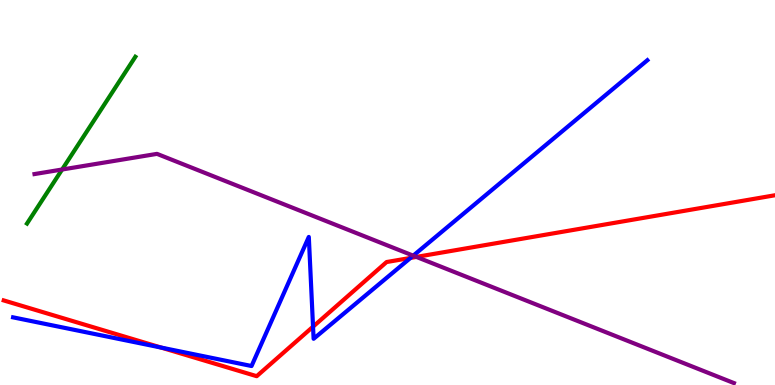[{'lines': ['blue', 'red'], 'intersections': [{'x': 2.08, 'y': 0.973}, {'x': 4.04, 'y': 1.51}, {'x': 5.3, 'y': 3.3}]}, {'lines': ['green', 'red'], 'intersections': []}, {'lines': ['purple', 'red'], 'intersections': [{'x': 5.37, 'y': 3.33}]}, {'lines': ['blue', 'green'], 'intersections': []}, {'lines': ['blue', 'purple'], 'intersections': [{'x': 5.33, 'y': 3.36}]}, {'lines': ['green', 'purple'], 'intersections': [{'x': 0.801, 'y': 5.6}]}]